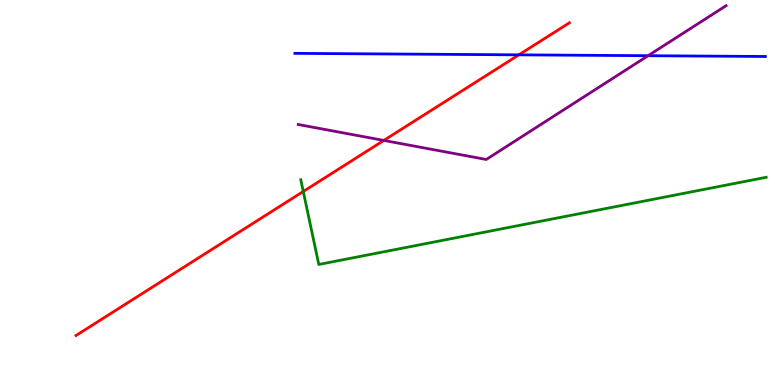[{'lines': ['blue', 'red'], 'intersections': [{'x': 6.69, 'y': 8.58}]}, {'lines': ['green', 'red'], 'intersections': [{'x': 3.91, 'y': 5.03}]}, {'lines': ['purple', 'red'], 'intersections': [{'x': 4.95, 'y': 6.35}]}, {'lines': ['blue', 'green'], 'intersections': []}, {'lines': ['blue', 'purple'], 'intersections': [{'x': 8.36, 'y': 8.55}]}, {'lines': ['green', 'purple'], 'intersections': []}]